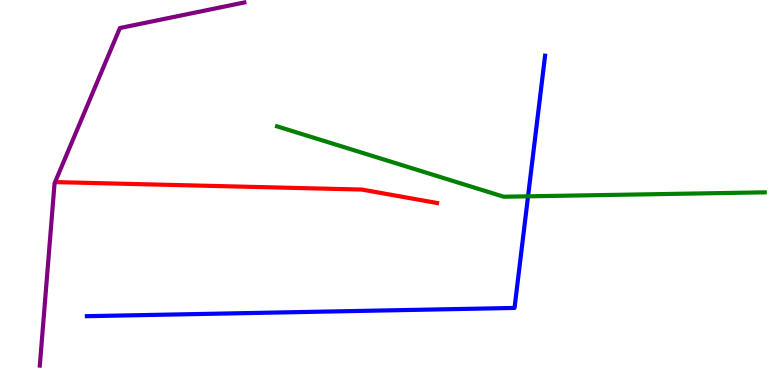[{'lines': ['blue', 'red'], 'intersections': []}, {'lines': ['green', 'red'], 'intersections': []}, {'lines': ['purple', 'red'], 'intersections': []}, {'lines': ['blue', 'green'], 'intersections': [{'x': 6.81, 'y': 4.9}]}, {'lines': ['blue', 'purple'], 'intersections': []}, {'lines': ['green', 'purple'], 'intersections': []}]